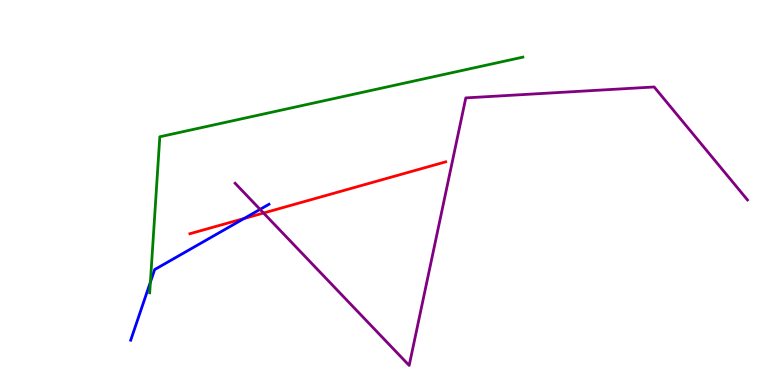[{'lines': ['blue', 'red'], 'intersections': [{'x': 3.15, 'y': 4.32}]}, {'lines': ['green', 'red'], 'intersections': []}, {'lines': ['purple', 'red'], 'intersections': [{'x': 3.4, 'y': 4.47}]}, {'lines': ['blue', 'green'], 'intersections': [{'x': 1.94, 'y': 2.67}]}, {'lines': ['blue', 'purple'], 'intersections': [{'x': 3.36, 'y': 4.56}]}, {'lines': ['green', 'purple'], 'intersections': []}]